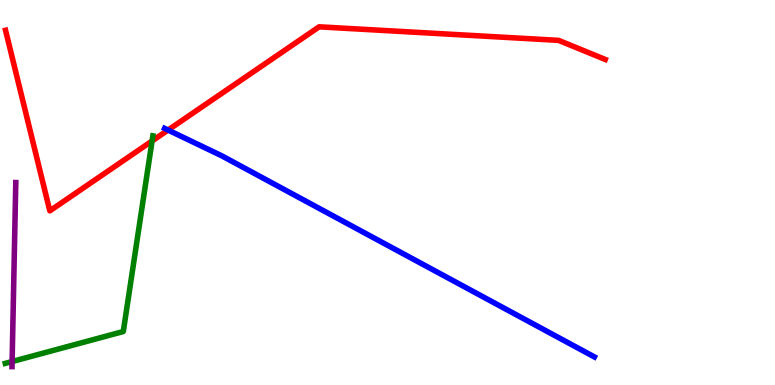[{'lines': ['blue', 'red'], 'intersections': [{'x': 2.17, 'y': 6.62}]}, {'lines': ['green', 'red'], 'intersections': [{'x': 1.96, 'y': 6.34}]}, {'lines': ['purple', 'red'], 'intersections': []}, {'lines': ['blue', 'green'], 'intersections': []}, {'lines': ['blue', 'purple'], 'intersections': []}, {'lines': ['green', 'purple'], 'intersections': [{'x': 0.156, 'y': 0.61}]}]